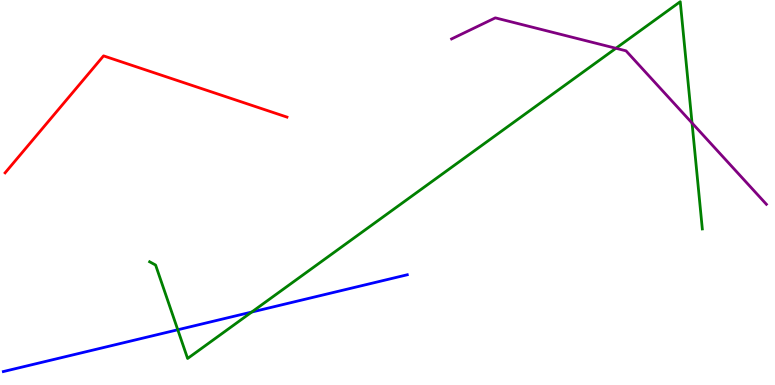[{'lines': ['blue', 'red'], 'intersections': []}, {'lines': ['green', 'red'], 'intersections': []}, {'lines': ['purple', 'red'], 'intersections': []}, {'lines': ['blue', 'green'], 'intersections': [{'x': 2.29, 'y': 1.43}, {'x': 3.25, 'y': 1.9}]}, {'lines': ['blue', 'purple'], 'intersections': []}, {'lines': ['green', 'purple'], 'intersections': [{'x': 7.95, 'y': 8.75}, {'x': 8.93, 'y': 6.81}]}]